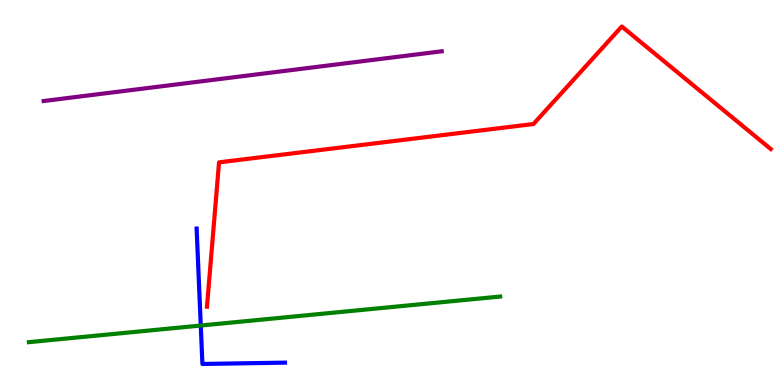[{'lines': ['blue', 'red'], 'intersections': []}, {'lines': ['green', 'red'], 'intersections': []}, {'lines': ['purple', 'red'], 'intersections': []}, {'lines': ['blue', 'green'], 'intersections': [{'x': 2.59, 'y': 1.54}]}, {'lines': ['blue', 'purple'], 'intersections': []}, {'lines': ['green', 'purple'], 'intersections': []}]